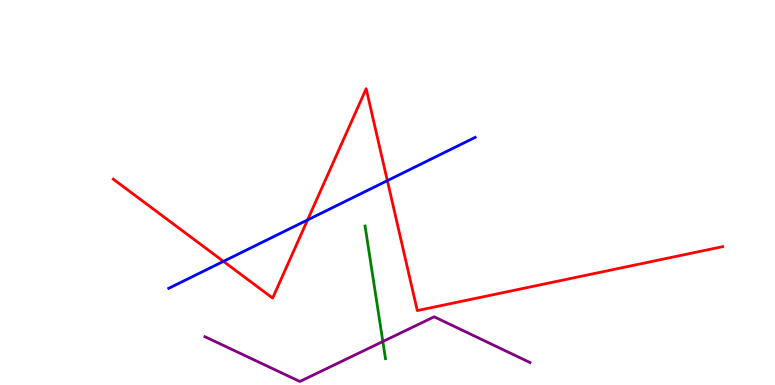[{'lines': ['blue', 'red'], 'intersections': [{'x': 2.88, 'y': 3.21}, {'x': 3.97, 'y': 4.29}, {'x': 5.0, 'y': 5.31}]}, {'lines': ['green', 'red'], 'intersections': []}, {'lines': ['purple', 'red'], 'intersections': []}, {'lines': ['blue', 'green'], 'intersections': []}, {'lines': ['blue', 'purple'], 'intersections': []}, {'lines': ['green', 'purple'], 'intersections': [{'x': 4.94, 'y': 1.13}]}]